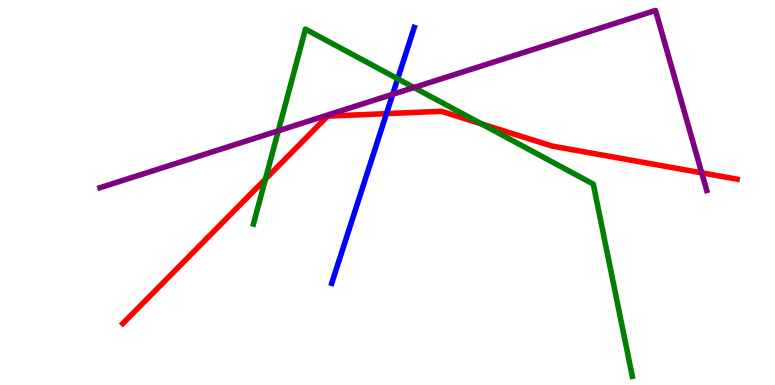[{'lines': ['blue', 'red'], 'intersections': [{'x': 4.99, 'y': 7.05}]}, {'lines': ['green', 'red'], 'intersections': [{'x': 3.43, 'y': 5.35}, {'x': 6.21, 'y': 6.78}]}, {'lines': ['purple', 'red'], 'intersections': [{'x': 9.05, 'y': 5.51}]}, {'lines': ['blue', 'green'], 'intersections': [{'x': 5.13, 'y': 7.95}]}, {'lines': ['blue', 'purple'], 'intersections': [{'x': 5.07, 'y': 7.55}]}, {'lines': ['green', 'purple'], 'intersections': [{'x': 3.59, 'y': 6.6}, {'x': 5.34, 'y': 7.73}]}]